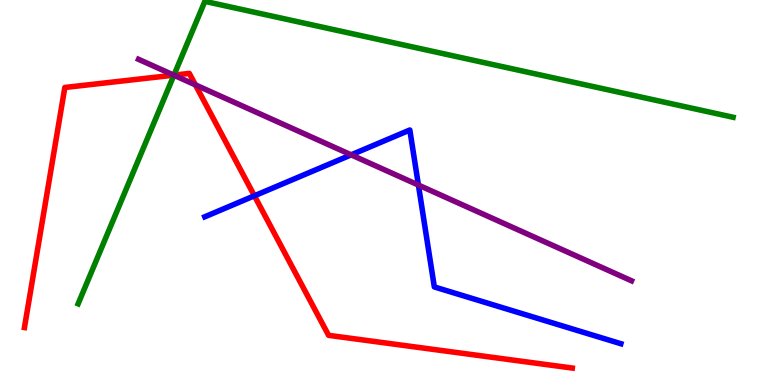[{'lines': ['blue', 'red'], 'intersections': [{'x': 3.28, 'y': 4.91}]}, {'lines': ['green', 'red'], 'intersections': [{'x': 2.24, 'y': 8.05}]}, {'lines': ['purple', 'red'], 'intersections': [{'x': 2.24, 'y': 8.05}, {'x': 2.52, 'y': 7.8}]}, {'lines': ['blue', 'green'], 'intersections': []}, {'lines': ['blue', 'purple'], 'intersections': [{'x': 4.53, 'y': 5.98}, {'x': 5.4, 'y': 5.19}]}, {'lines': ['green', 'purple'], 'intersections': [{'x': 2.24, 'y': 8.05}]}]